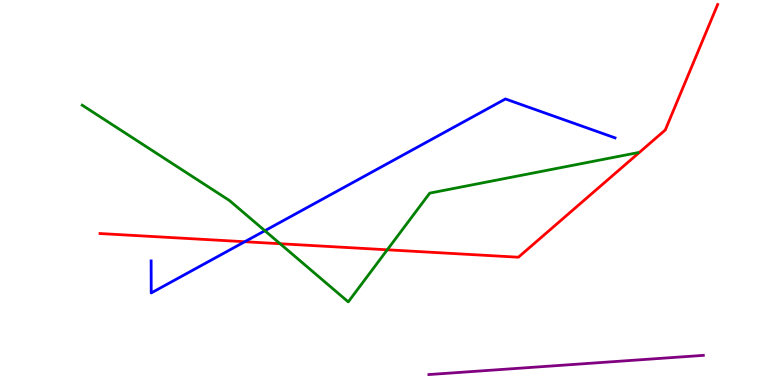[{'lines': ['blue', 'red'], 'intersections': [{'x': 3.16, 'y': 3.72}]}, {'lines': ['green', 'red'], 'intersections': [{'x': 3.61, 'y': 3.67}, {'x': 5.0, 'y': 3.51}]}, {'lines': ['purple', 'red'], 'intersections': []}, {'lines': ['blue', 'green'], 'intersections': [{'x': 3.42, 'y': 4.01}]}, {'lines': ['blue', 'purple'], 'intersections': []}, {'lines': ['green', 'purple'], 'intersections': []}]